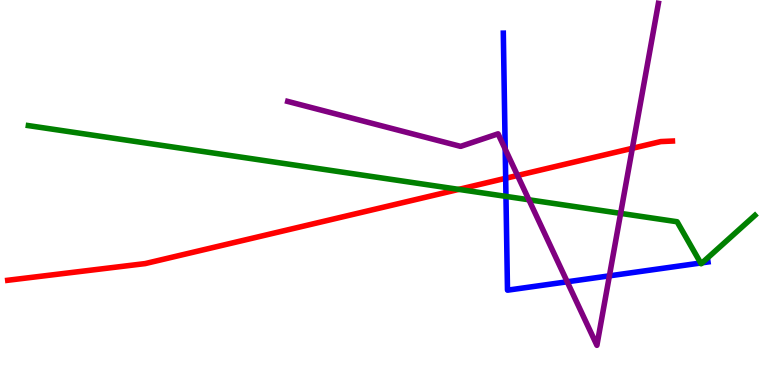[{'lines': ['blue', 'red'], 'intersections': [{'x': 6.52, 'y': 5.37}]}, {'lines': ['green', 'red'], 'intersections': [{'x': 5.92, 'y': 5.08}]}, {'lines': ['purple', 'red'], 'intersections': [{'x': 6.68, 'y': 5.44}, {'x': 8.16, 'y': 6.15}]}, {'lines': ['blue', 'green'], 'intersections': [{'x': 6.53, 'y': 4.9}, {'x': 9.04, 'y': 3.17}, {'x': 9.06, 'y': 3.17}]}, {'lines': ['blue', 'purple'], 'intersections': [{'x': 6.52, 'y': 6.13}, {'x': 7.32, 'y': 2.68}, {'x': 7.86, 'y': 2.84}]}, {'lines': ['green', 'purple'], 'intersections': [{'x': 6.82, 'y': 4.81}, {'x': 8.01, 'y': 4.46}]}]